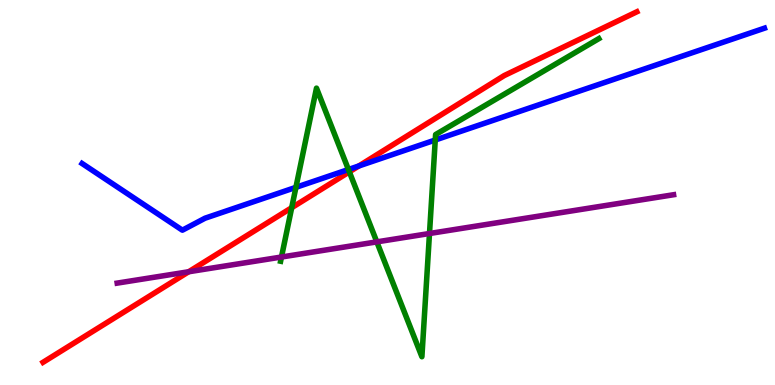[{'lines': ['blue', 'red'], 'intersections': [{'x': 4.63, 'y': 5.69}]}, {'lines': ['green', 'red'], 'intersections': [{'x': 3.76, 'y': 4.61}, {'x': 4.51, 'y': 5.54}]}, {'lines': ['purple', 'red'], 'intersections': [{'x': 2.43, 'y': 2.94}]}, {'lines': ['blue', 'green'], 'intersections': [{'x': 3.82, 'y': 5.13}, {'x': 4.5, 'y': 5.6}, {'x': 5.62, 'y': 6.36}]}, {'lines': ['blue', 'purple'], 'intersections': []}, {'lines': ['green', 'purple'], 'intersections': [{'x': 3.63, 'y': 3.32}, {'x': 4.86, 'y': 3.72}, {'x': 5.54, 'y': 3.93}]}]